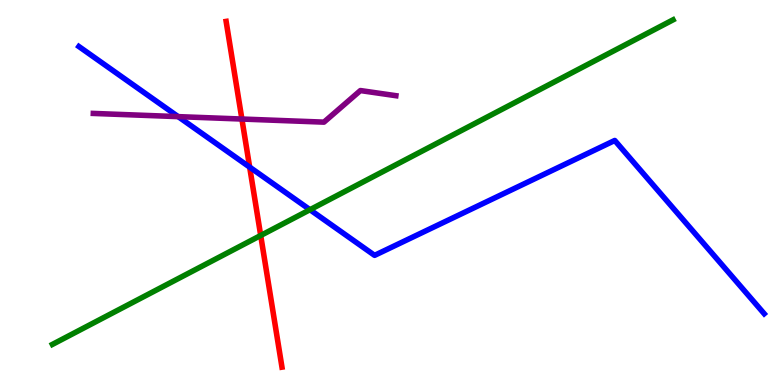[{'lines': ['blue', 'red'], 'intersections': [{'x': 3.22, 'y': 5.66}]}, {'lines': ['green', 'red'], 'intersections': [{'x': 3.36, 'y': 3.88}]}, {'lines': ['purple', 'red'], 'intersections': [{'x': 3.12, 'y': 6.91}]}, {'lines': ['blue', 'green'], 'intersections': [{'x': 4.0, 'y': 4.55}]}, {'lines': ['blue', 'purple'], 'intersections': [{'x': 2.3, 'y': 6.97}]}, {'lines': ['green', 'purple'], 'intersections': []}]